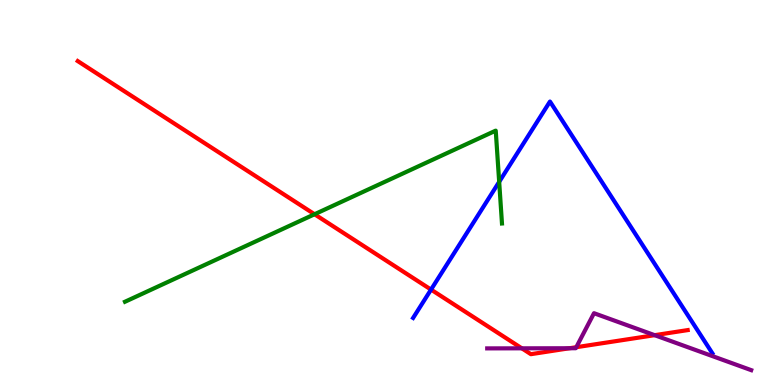[{'lines': ['blue', 'red'], 'intersections': [{'x': 5.56, 'y': 2.48}]}, {'lines': ['green', 'red'], 'intersections': [{'x': 4.06, 'y': 4.44}]}, {'lines': ['purple', 'red'], 'intersections': [{'x': 6.73, 'y': 0.953}, {'x': 7.35, 'y': 0.955}, {'x': 7.44, 'y': 0.982}, {'x': 8.45, 'y': 1.29}]}, {'lines': ['blue', 'green'], 'intersections': [{'x': 6.44, 'y': 5.28}]}, {'lines': ['blue', 'purple'], 'intersections': []}, {'lines': ['green', 'purple'], 'intersections': []}]